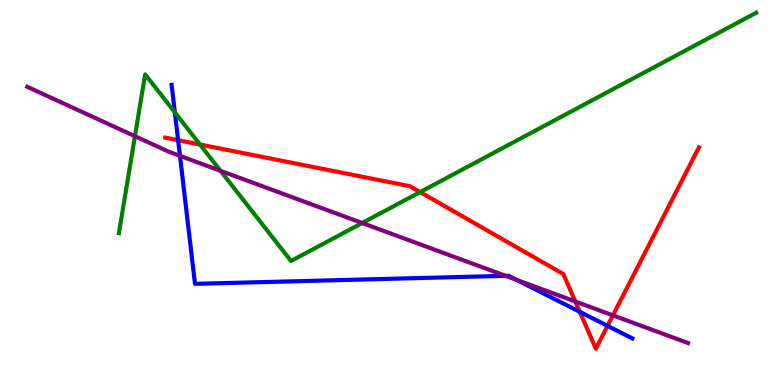[{'lines': ['blue', 'red'], 'intersections': [{'x': 2.3, 'y': 6.36}, {'x': 7.48, 'y': 1.9}, {'x': 7.84, 'y': 1.54}]}, {'lines': ['green', 'red'], 'intersections': [{'x': 2.58, 'y': 6.25}, {'x': 5.42, 'y': 5.01}]}, {'lines': ['purple', 'red'], 'intersections': [{'x': 7.42, 'y': 2.17}, {'x': 7.91, 'y': 1.81}]}, {'lines': ['blue', 'green'], 'intersections': [{'x': 2.26, 'y': 7.08}]}, {'lines': ['blue', 'purple'], 'intersections': [{'x': 2.32, 'y': 5.95}, {'x': 6.52, 'y': 2.84}, {'x': 6.67, 'y': 2.73}]}, {'lines': ['green', 'purple'], 'intersections': [{'x': 1.74, 'y': 6.46}, {'x': 2.85, 'y': 5.56}, {'x': 4.67, 'y': 4.21}]}]